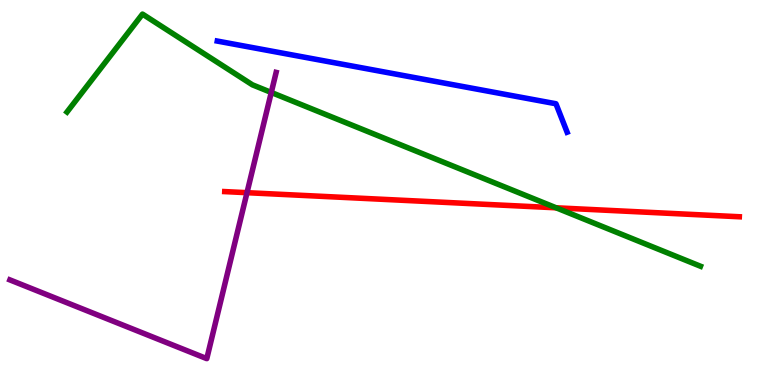[{'lines': ['blue', 'red'], 'intersections': []}, {'lines': ['green', 'red'], 'intersections': [{'x': 7.18, 'y': 4.6}]}, {'lines': ['purple', 'red'], 'intersections': [{'x': 3.19, 'y': 5.0}]}, {'lines': ['blue', 'green'], 'intersections': []}, {'lines': ['blue', 'purple'], 'intersections': []}, {'lines': ['green', 'purple'], 'intersections': [{'x': 3.5, 'y': 7.6}]}]